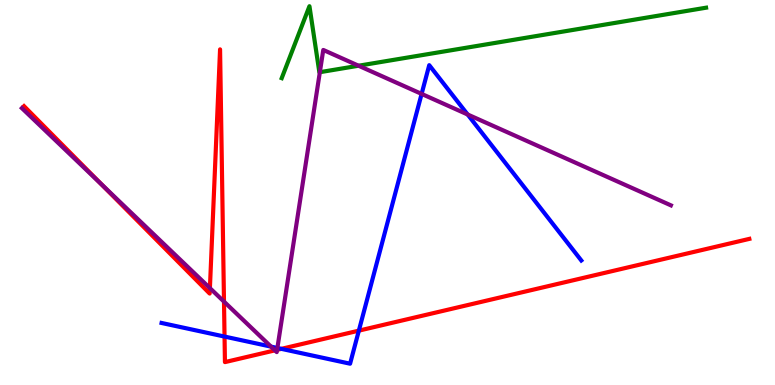[{'lines': ['blue', 'red'], 'intersections': [{'x': 2.9, 'y': 1.26}, {'x': 3.63, 'y': 0.939}, {'x': 4.63, 'y': 1.41}]}, {'lines': ['green', 'red'], 'intersections': []}, {'lines': ['purple', 'red'], 'intersections': [{'x': 1.31, 'y': 5.22}, {'x': 2.71, 'y': 2.52}, {'x': 2.89, 'y': 2.17}, {'x': 3.55, 'y': 0.9}, {'x': 3.58, 'y': 0.913}]}, {'lines': ['blue', 'green'], 'intersections': []}, {'lines': ['blue', 'purple'], 'intersections': [{'x': 3.5, 'y': 0.997}, {'x': 3.58, 'y': 0.961}, {'x': 5.44, 'y': 7.56}, {'x': 6.03, 'y': 7.03}]}, {'lines': ['green', 'purple'], 'intersections': [{'x': 4.13, 'y': 8.12}, {'x': 4.63, 'y': 8.29}]}]